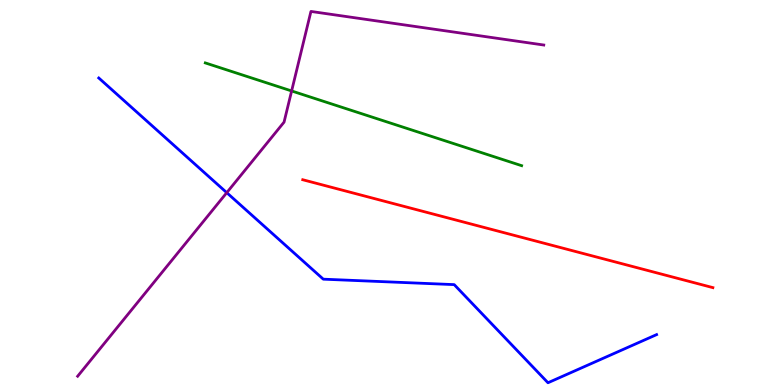[{'lines': ['blue', 'red'], 'intersections': []}, {'lines': ['green', 'red'], 'intersections': []}, {'lines': ['purple', 'red'], 'intersections': []}, {'lines': ['blue', 'green'], 'intersections': []}, {'lines': ['blue', 'purple'], 'intersections': [{'x': 2.93, 'y': 5.0}]}, {'lines': ['green', 'purple'], 'intersections': [{'x': 3.76, 'y': 7.64}]}]